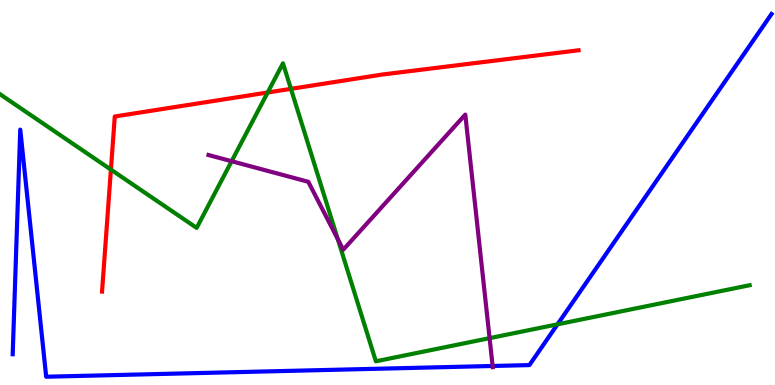[{'lines': ['blue', 'red'], 'intersections': []}, {'lines': ['green', 'red'], 'intersections': [{'x': 1.43, 'y': 5.59}, {'x': 3.45, 'y': 7.6}, {'x': 3.75, 'y': 7.69}]}, {'lines': ['purple', 'red'], 'intersections': []}, {'lines': ['blue', 'green'], 'intersections': [{'x': 7.19, 'y': 1.58}]}, {'lines': ['blue', 'purple'], 'intersections': [{'x': 6.36, 'y': 0.494}]}, {'lines': ['green', 'purple'], 'intersections': [{'x': 2.99, 'y': 5.81}, {'x': 4.36, 'y': 3.79}, {'x': 6.32, 'y': 1.22}]}]